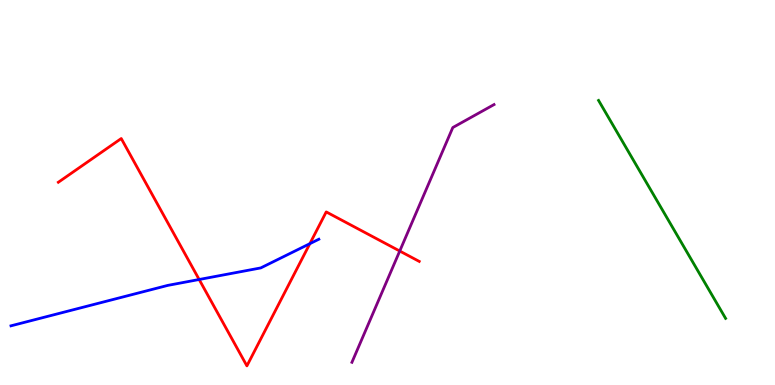[{'lines': ['blue', 'red'], 'intersections': [{'x': 2.57, 'y': 2.74}, {'x': 4.0, 'y': 3.67}]}, {'lines': ['green', 'red'], 'intersections': []}, {'lines': ['purple', 'red'], 'intersections': [{'x': 5.16, 'y': 3.48}]}, {'lines': ['blue', 'green'], 'intersections': []}, {'lines': ['blue', 'purple'], 'intersections': []}, {'lines': ['green', 'purple'], 'intersections': []}]